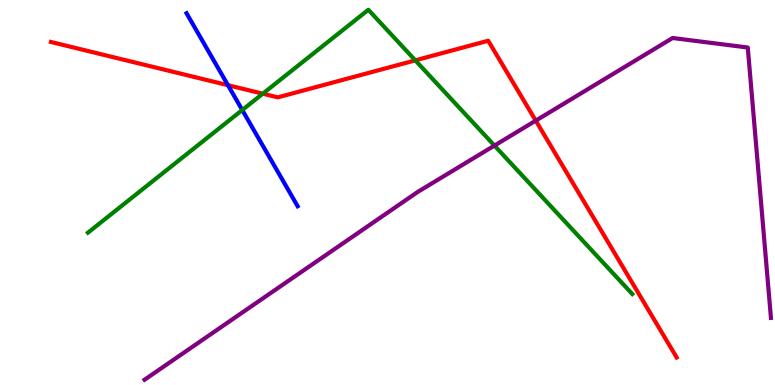[{'lines': ['blue', 'red'], 'intersections': [{'x': 2.94, 'y': 7.79}]}, {'lines': ['green', 'red'], 'intersections': [{'x': 3.39, 'y': 7.57}, {'x': 5.36, 'y': 8.43}]}, {'lines': ['purple', 'red'], 'intersections': [{'x': 6.91, 'y': 6.87}]}, {'lines': ['blue', 'green'], 'intersections': [{'x': 3.13, 'y': 7.14}]}, {'lines': ['blue', 'purple'], 'intersections': []}, {'lines': ['green', 'purple'], 'intersections': [{'x': 6.38, 'y': 6.22}]}]